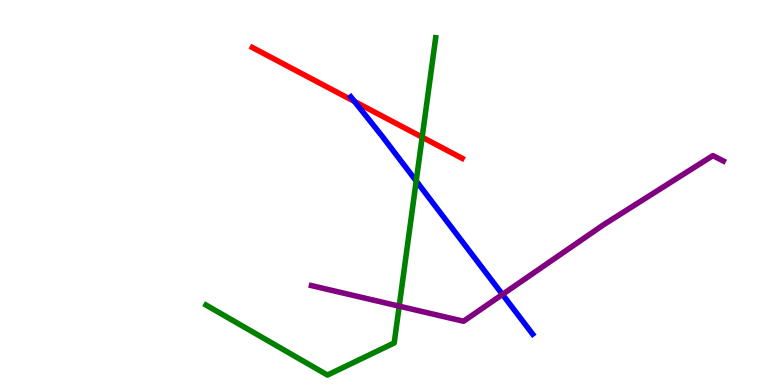[{'lines': ['blue', 'red'], 'intersections': [{'x': 4.57, 'y': 7.36}]}, {'lines': ['green', 'red'], 'intersections': [{'x': 5.45, 'y': 6.44}]}, {'lines': ['purple', 'red'], 'intersections': []}, {'lines': ['blue', 'green'], 'intersections': [{'x': 5.37, 'y': 5.3}]}, {'lines': ['blue', 'purple'], 'intersections': [{'x': 6.48, 'y': 2.35}]}, {'lines': ['green', 'purple'], 'intersections': [{'x': 5.15, 'y': 2.05}]}]